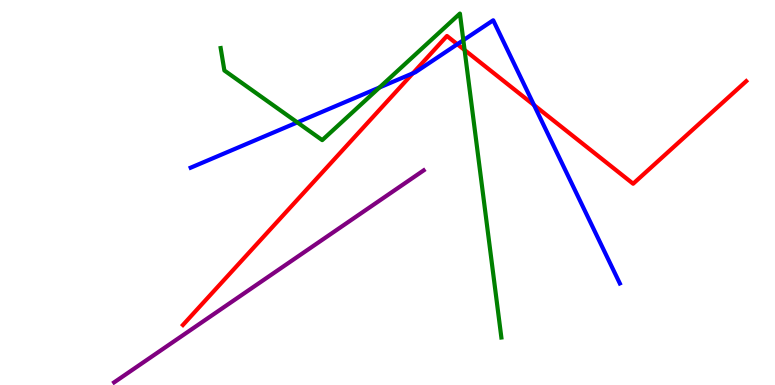[{'lines': ['blue', 'red'], 'intersections': [{'x': 5.33, 'y': 8.1}, {'x': 5.9, 'y': 8.85}, {'x': 6.89, 'y': 7.27}]}, {'lines': ['green', 'red'], 'intersections': [{'x': 5.99, 'y': 8.7}]}, {'lines': ['purple', 'red'], 'intersections': []}, {'lines': ['blue', 'green'], 'intersections': [{'x': 3.84, 'y': 6.82}, {'x': 4.9, 'y': 7.73}, {'x': 5.98, 'y': 8.96}]}, {'lines': ['blue', 'purple'], 'intersections': []}, {'lines': ['green', 'purple'], 'intersections': []}]